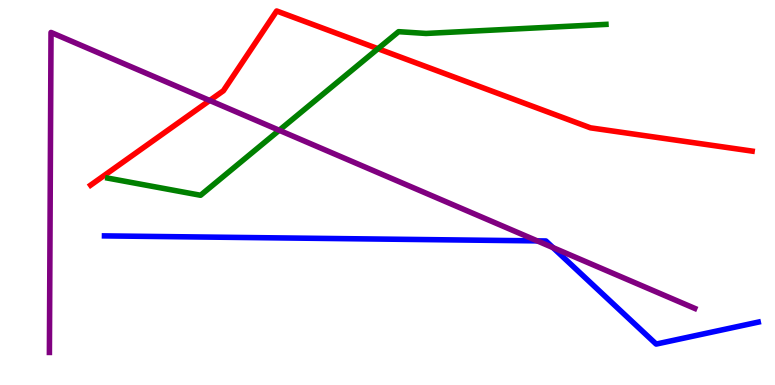[{'lines': ['blue', 'red'], 'intersections': []}, {'lines': ['green', 'red'], 'intersections': [{'x': 4.88, 'y': 8.73}]}, {'lines': ['purple', 'red'], 'intersections': [{'x': 2.71, 'y': 7.39}]}, {'lines': ['blue', 'green'], 'intersections': []}, {'lines': ['blue', 'purple'], 'intersections': [{'x': 6.93, 'y': 3.74}, {'x': 7.14, 'y': 3.57}]}, {'lines': ['green', 'purple'], 'intersections': [{'x': 3.6, 'y': 6.62}]}]